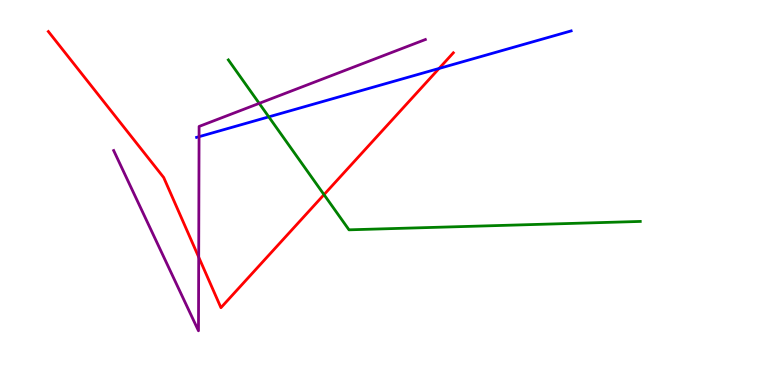[{'lines': ['blue', 'red'], 'intersections': [{'x': 5.67, 'y': 8.22}]}, {'lines': ['green', 'red'], 'intersections': [{'x': 4.18, 'y': 4.94}]}, {'lines': ['purple', 'red'], 'intersections': [{'x': 2.56, 'y': 3.32}]}, {'lines': ['blue', 'green'], 'intersections': [{'x': 3.47, 'y': 6.96}]}, {'lines': ['blue', 'purple'], 'intersections': [{'x': 2.57, 'y': 6.45}]}, {'lines': ['green', 'purple'], 'intersections': [{'x': 3.34, 'y': 7.32}]}]